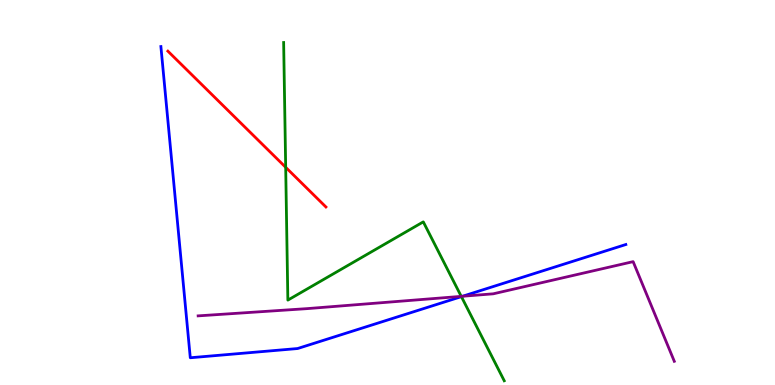[{'lines': ['blue', 'red'], 'intersections': []}, {'lines': ['green', 'red'], 'intersections': [{'x': 3.69, 'y': 5.65}]}, {'lines': ['purple', 'red'], 'intersections': []}, {'lines': ['blue', 'green'], 'intersections': [{'x': 5.95, 'y': 2.3}]}, {'lines': ['blue', 'purple'], 'intersections': [{'x': 5.97, 'y': 2.31}]}, {'lines': ['green', 'purple'], 'intersections': [{'x': 5.95, 'y': 2.3}]}]